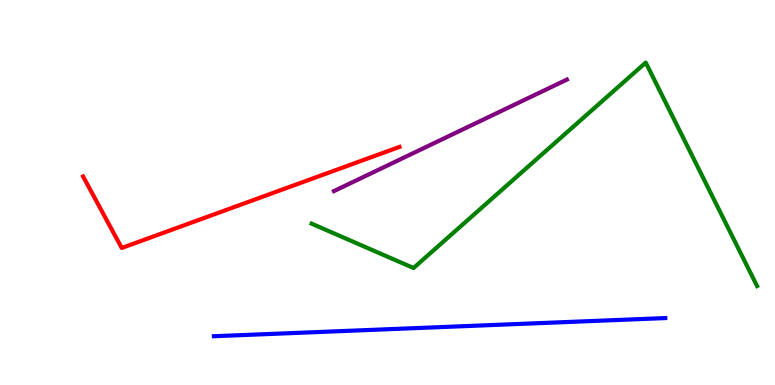[{'lines': ['blue', 'red'], 'intersections': []}, {'lines': ['green', 'red'], 'intersections': []}, {'lines': ['purple', 'red'], 'intersections': []}, {'lines': ['blue', 'green'], 'intersections': []}, {'lines': ['blue', 'purple'], 'intersections': []}, {'lines': ['green', 'purple'], 'intersections': []}]